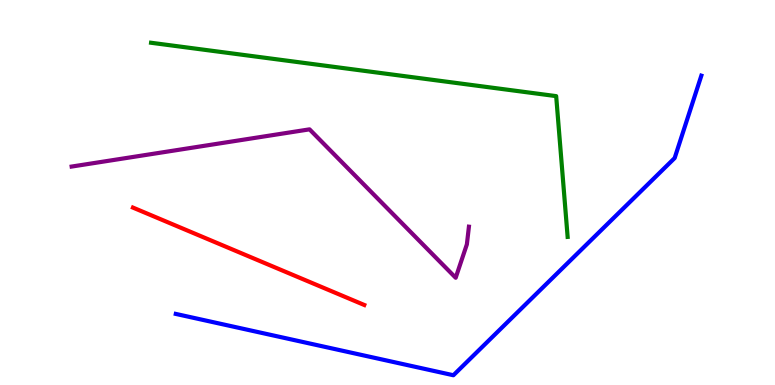[{'lines': ['blue', 'red'], 'intersections': []}, {'lines': ['green', 'red'], 'intersections': []}, {'lines': ['purple', 'red'], 'intersections': []}, {'lines': ['blue', 'green'], 'intersections': []}, {'lines': ['blue', 'purple'], 'intersections': []}, {'lines': ['green', 'purple'], 'intersections': []}]